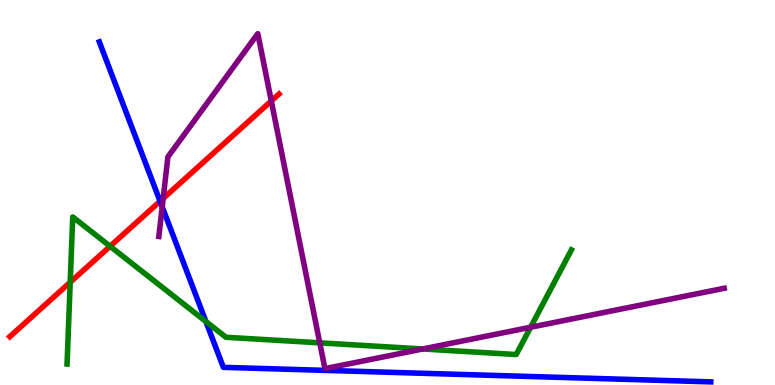[{'lines': ['blue', 'red'], 'intersections': [{'x': 2.07, 'y': 4.77}]}, {'lines': ['green', 'red'], 'intersections': [{'x': 0.906, 'y': 2.67}, {'x': 1.42, 'y': 3.6}]}, {'lines': ['purple', 'red'], 'intersections': [{'x': 2.11, 'y': 4.85}, {'x': 3.5, 'y': 7.38}]}, {'lines': ['blue', 'green'], 'intersections': [{'x': 2.66, 'y': 1.65}]}, {'lines': ['blue', 'purple'], 'intersections': [{'x': 2.09, 'y': 4.63}]}, {'lines': ['green', 'purple'], 'intersections': [{'x': 4.13, 'y': 1.09}, {'x': 5.45, 'y': 0.936}, {'x': 6.85, 'y': 1.5}]}]